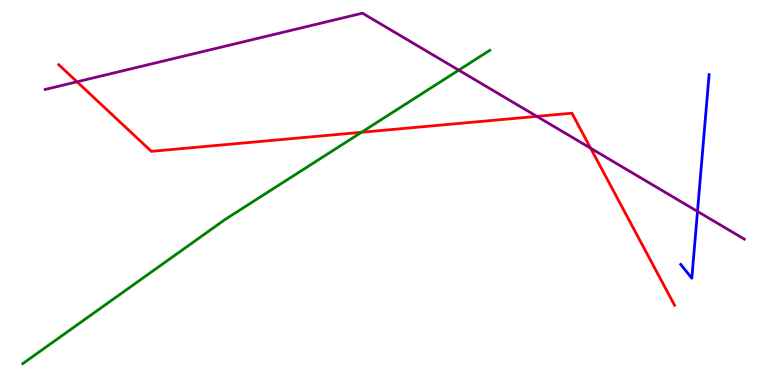[{'lines': ['blue', 'red'], 'intersections': []}, {'lines': ['green', 'red'], 'intersections': [{'x': 4.66, 'y': 6.56}]}, {'lines': ['purple', 'red'], 'intersections': [{'x': 0.994, 'y': 7.88}, {'x': 6.93, 'y': 6.98}, {'x': 7.62, 'y': 6.15}]}, {'lines': ['blue', 'green'], 'intersections': []}, {'lines': ['blue', 'purple'], 'intersections': [{'x': 9.0, 'y': 4.51}]}, {'lines': ['green', 'purple'], 'intersections': [{'x': 5.92, 'y': 8.18}]}]